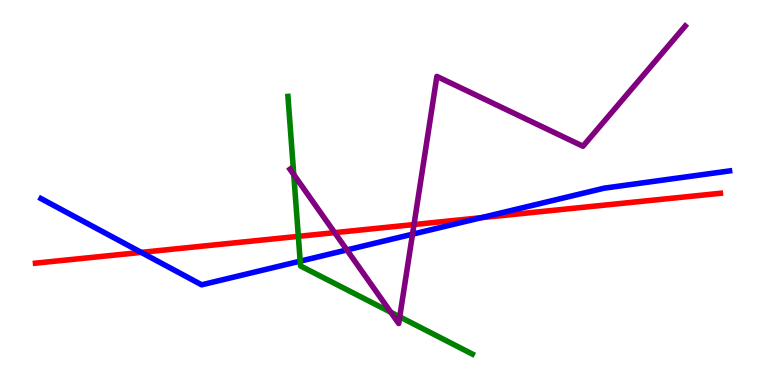[{'lines': ['blue', 'red'], 'intersections': [{'x': 1.82, 'y': 3.44}, {'x': 6.21, 'y': 4.35}]}, {'lines': ['green', 'red'], 'intersections': [{'x': 3.85, 'y': 3.86}]}, {'lines': ['purple', 'red'], 'intersections': [{'x': 4.32, 'y': 3.96}, {'x': 5.34, 'y': 4.17}]}, {'lines': ['blue', 'green'], 'intersections': [{'x': 3.87, 'y': 3.22}]}, {'lines': ['blue', 'purple'], 'intersections': [{'x': 4.48, 'y': 3.51}, {'x': 5.32, 'y': 3.92}]}, {'lines': ['green', 'purple'], 'intersections': [{'x': 3.79, 'y': 5.47}, {'x': 5.04, 'y': 1.89}, {'x': 5.16, 'y': 1.77}]}]